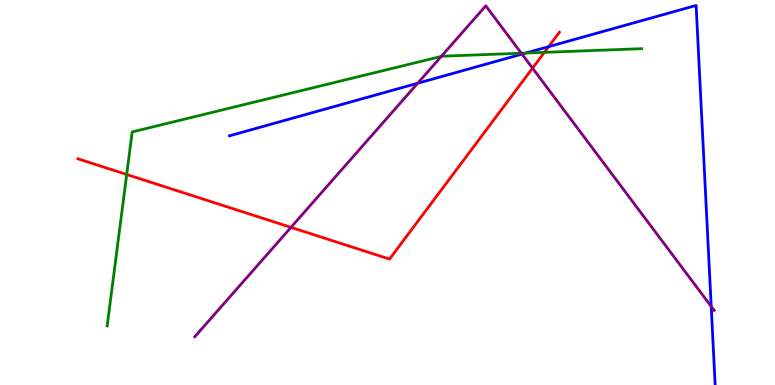[{'lines': ['blue', 'red'], 'intersections': [{'x': 7.08, 'y': 8.79}]}, {'lines': ['green', 'red'], 'intersections': [{'x': 1.63, 'y': 5.47}, {'x': 7.02, 'y': 8.64}]}, {'lines': ['purple', 'red'], 'intersections': [{'x': 3.75, 'y': 4.09}, {'x': 6.87, 'y': 8.23}]}, {'lines': ['blue', 'green'], 'intersections': [{'x': 6.78, 'y': 8.62}]}, {'lines': ['blue', 'purple'], 'intersections': [{'x': 5.39, 'y': 7.84}, {'x': 6.74, 'y': 8.59}, {'x': 9.18, 'y': 2.04}]}, {'lines': ['green', 'purple'], 'intersections': [{'x': 5.69, 'y': 8.53}, {'x': 6.73, 'y': 8.62}]}]